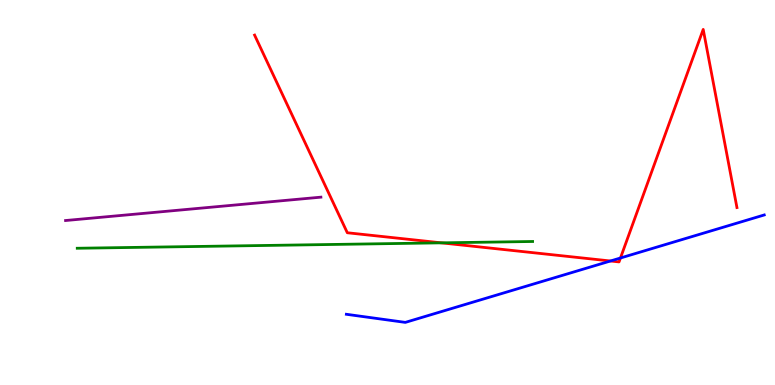[{'lines': ['blue', 'red'], 'intersections': [{'x': 7.88, 'y': 3.22}, {'x': 8.01, 'y': 3.3}]}, {'lines': ['green', 'red'], 'intersections': [{'x': 5.7, 'y': 3.69}]}, {'lines': ['purple', 'red'], 'intersections': []}, {'lines': ['blue', 'green'], 'intersections': []}, {'lines': ['blue', 'purple'], 'intersections': []}, {'lines': ['green', 'purple'], 'intersections': []}]